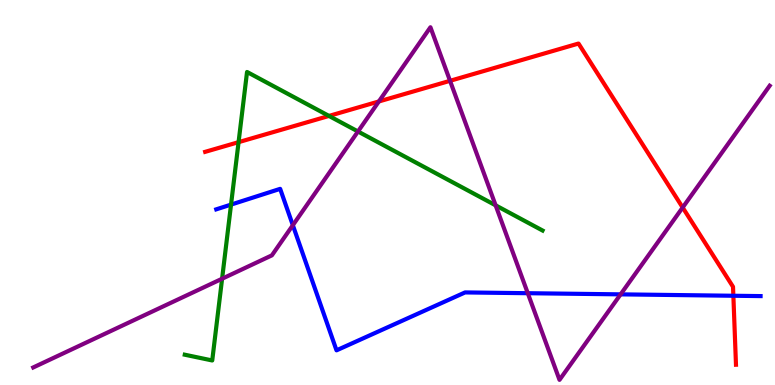[{'lines': ['blue', 'red'], 'intersections': [{'x': 9.46, 'y': 2.32}]}, {'lines': ['green', 'red'], 'intersections': [{'x': 3.08, 'y': 6.31}, {'x': 4.24, 'y': 6.99}]}, {'lines': ['purple', 'red'], 'intersections': [{'x': 4.89, 'y': 7.36}, {'x': 5.81, 'y': 7.9}, {'x': 8.81, 'y': 4.61}]}, {'lines': ['blue', 'green'], 'intersections': [{'x': 2.98, 'y': 4.69}]}, {'lines': ['blue', 'purple'], 'intersections': [{'x': 3.78, 'y': 4.15}, {'x': 6.81, 'y': 2.38}, {'x': 8.01, 'y': 2.35}]}, {'lines': ['green', 'purple'], 'intersections': [{'x': 2.87, 'y': 2.76}, {'x': 4.62, 'y': 6.58}, {'x': 6.4, 'y': 4.67}]}]